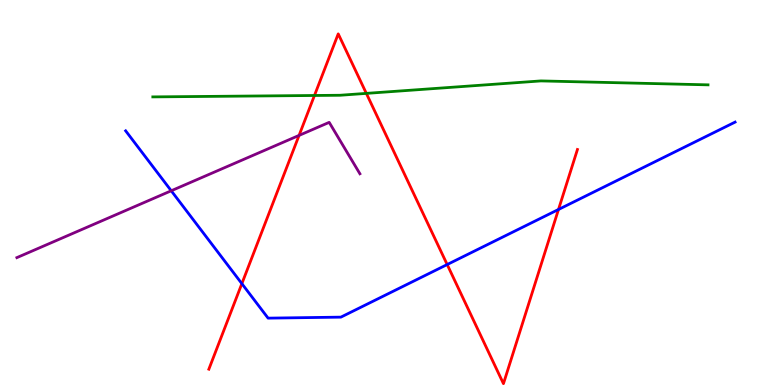[{'lines': ['blue', 'red'], 'intersections': [{'x': 3.12, 'y': 2.63}, {'x': 5.77, 'y': 3.13}, {'x': 7.21, 'y': 4.56}]}, {'lines': ['green', 'red'], 'intersections': [{'x': 4.06, 'y': 7.52}, {'x': 4.73, 'y': 7.57}]}, {'lines': ['purple', 'red'], 'intersections': [{'x': 3.86, 'y': 6.48}]}, {'lines': ['blue', 'green'], 'intersections': []}, {'lines': ['blue', 'purple'], 'intersections': [{'x': 2.21, 'y': 5.04}]}, {'lines': ['green', 'purple'], 'intersections': []}]